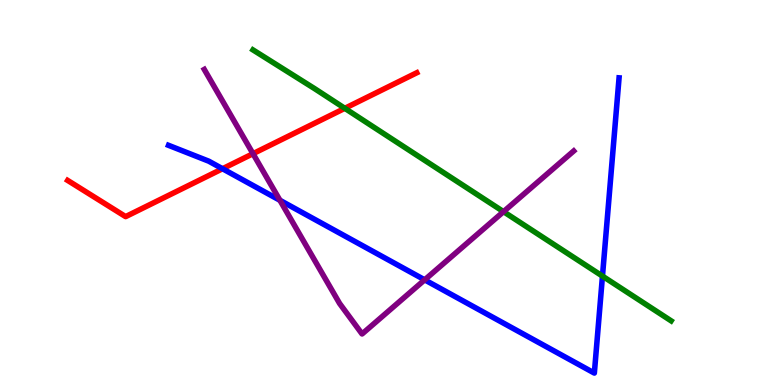[{'lines': ['blue', 'red'], 'intersections': [{'x': 2.87, 'y': 5.62}]}, {'lines': ['green', 'red'], 'intersections': [{'x': 4.45, 'y': 7.19}]}, {'lines': ['purple', 'red'], 'intersections': [{'x': 3.26, 'y': 6.01}]}, {'lines': ['blue', 'green'], 'intersections': [{'x': 7.77, 'y': 2.83}]}, {'lines': ['blue', 'purple'], 'intersections': [{'x': 3.61, 'y': 4.8}, {'x': 5.48, 'y': 2.73}]}, {'lines': ['green', 'purple'], 'intersections': [{'x': 6.5, 'y': 4.5}]}]